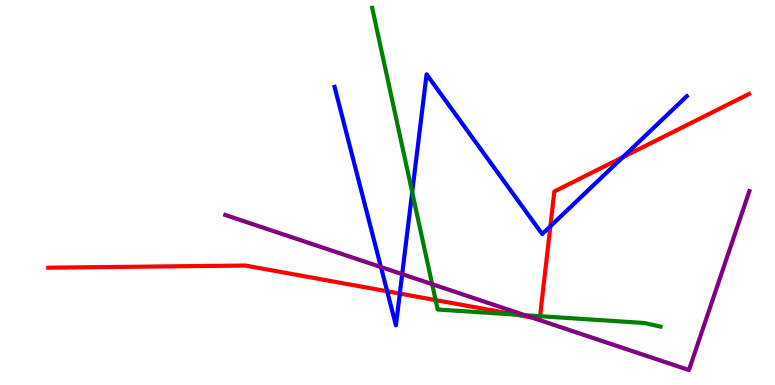[{'lines': ['blue', 'red'], 'intersections': [{'x': 5.0, 'y': 2.43}, {'x': 5.16, 'y': 2.37}, {'x': 7.1, 'y': 4.12}, {'x': 8.04, 'y': 5.92}]}, {'lines': ['green', 'red'], 'intersections': [{'x': 5.62, 'y': 2.21}, {'x': 6.65, 'y': 1.83}, {'x': 6.97, 'y': 1.79}]}, {'lines': ['purple', 'red'], 'intersections': [{'x': 6.87, 'y': 1.75}]}, {'lines': ['blue', 'green'], 'intersections': [{'x': 5.32, 'y': 5.01}]}, {'lines': ['blue', 'purple'], 'intersections': [{'x': 4.92, 'y': 3.06}, {'x': 5.19, 'y': 2.88}]}, {'lines': ['green', 'purple'], 'intersections': [{'x': 5.58, 'y': 2.62}, {'x': 6.77, 'y': 1.81}]}]